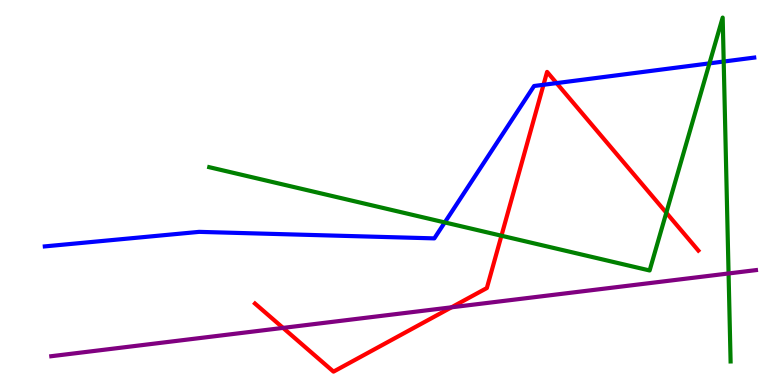[{'lines': ['blue', 'red'], 'intersections': [{'x': 7.01, 'y': 7.8}, {'x': 7.18, 'y': 7.84}]}, {'lines': ['green', 'red'], 'intersections': [{'x': 6.47, 'y': 3.88}, {'x': 8.6, 'y': 4.47}]}, {'lines': ['purple', 'red'], 'intersections': [{'x': 3.65, 'y': 1.48}, {'x': 5.83, 'y': 2.02}]}, {'lines': ['blue', 'green'], 'intersections': [{'x': 5.74, 'y': 4.22}, {'x': 9.15, 'y': 8.35}, {'x': 9.34, 'y': 8.4}]}, {'lines': ['blue', 'purple'], 'intersections': []}, {'lines': ['green', 'purple'], 'intersections': [{'x': 9.4, 'y': 2.9}]}]